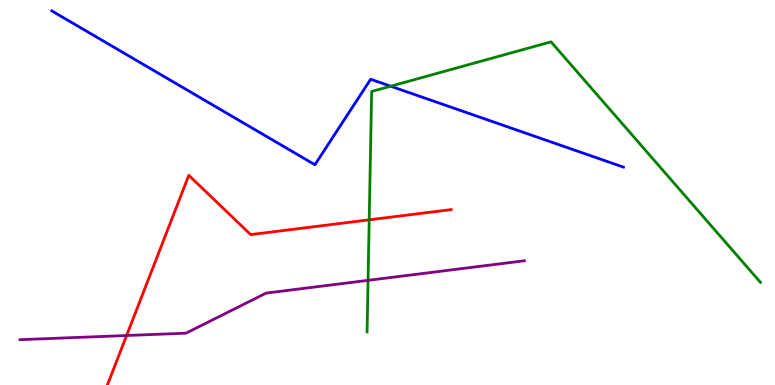[{'lines': ['blue', 'red'], 'intersections': []}, {'lines': ['green', 'red'], 'intersections': [{'x': 4.76, 'y': 4.29}]}, {'lines': ['purple', 'red'], 'intersections': [{'x': 1.63, 'y': 1.29}]}, {'lines': ['blue', 'green'], 'intersections': [{'x': 5.04, 'y': 7.76}]}, {'lines': ['blue', 'purple'], 'intersections': []}, {'lines': ['green', 'purple'], 'intersections': [{'x': 4.75, 'y': 2.72}]}]